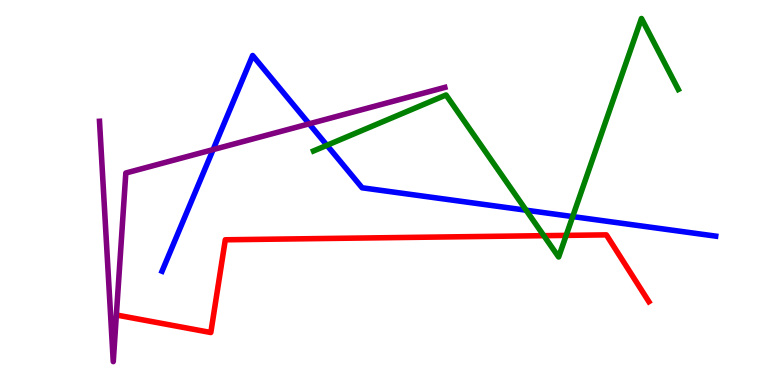[{'lines': ['blue', 'red'], 'intersections': []}, {'lines': ['green', 'red'], 'intersections': [{'x': 7.02, 'y': 3.88}, {'x': 7.31, 'y': 3.89}]}, {'lines': ['purple', 'red'], 'intersections': []}, {'lines': ['blue', 'green'], 'intersections': [{'x': 4.22, 'y': 6.23}, {'x': 6.79, 'y': 4.54}, {'x': 7.39, 'y': 4.37}]}, {'lines': ['blue', 'purple'], 'intersections': [{'x': 2.75, 'y': 6.11}, {'x': 3.99, 'y': 6.78}]}, {'lines': ['green', 'purple'], 'intersections': []}]